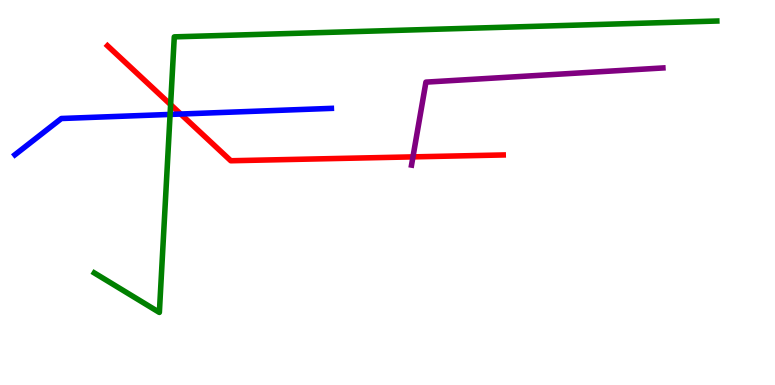[{'lines': ['blue', 'red'], 'intersections': [{'x': 2.33, 'y': 7.04}]}, {'lines': ['green', 'red'], 'intersections': [{'x': 2.2, 'y': 7.28}]}, {'lines': ['purple', 'red'], 'intersections': [{'x': 5.33, 'y': 5.93}]}, {'lines': ['blue', 'green'], 'intersections': [{'x': 2.19, 'y': 7.03}]}, {'lines': ['blue', 'purple'], 'intersections': []}, {'lines': ['green', 'purple'], 'intersections': []}]